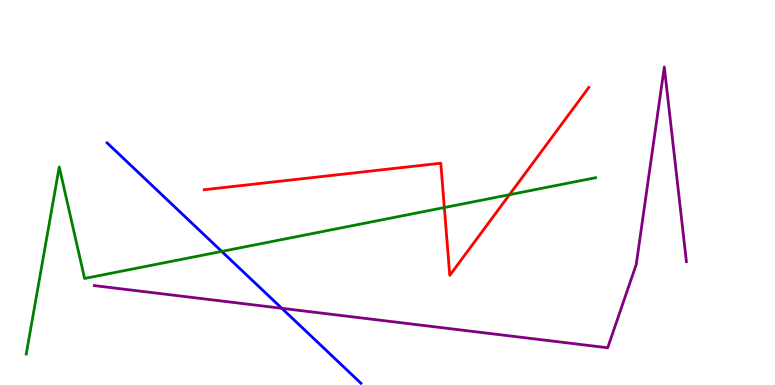[{'lines': ['blue', 'red'], 'intersections': []}, {'lines': ['green', 'red'], 'intersections': [{'x': 5.73, 'y': 4.61}, {'x': 6.57, 'y': 4.94}]}, {'lines': ['purple', 'red'], 'intersections': []}, {'lines': ['blue', 'green'], 'intersections': [{'x': 2.86, 'y': 3.47}]}, {'lines': ['blue', 'purple'], 'intersections': [{'x': 3.64, 'y': 1.99}]}, {'lines': ['green', 'purple'], 'intersections': []}]